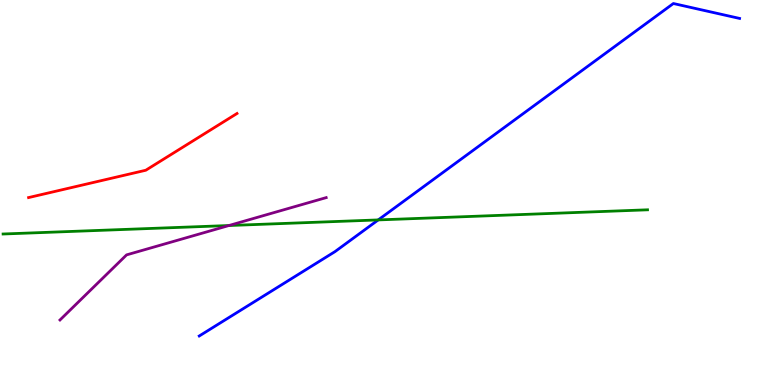[{'lines': ['blue', 'red'], 'intersections': []}, {'lines': ['green', 'red'], 'intersections': []}, {'lines': ['purple', 'red'], 'intersections': []}, {'lines': ['blue', 'green'], 'intersections': [{'x': 4.88, 'y': 4.29}]}, {'lines': ['blue', 'purple'], 'intersections': []}, {'lines': ['green', 'purple'], 'intersections': [{'x': 2.95, 'y': 4.14}]}]